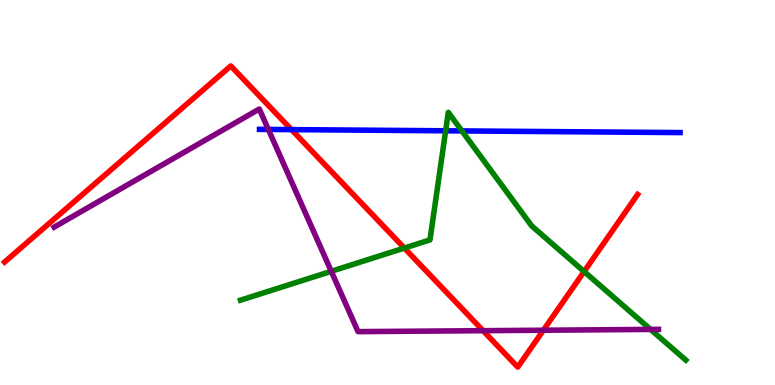[{'lines': ['blue', 'red'], 'intersections': [{'x': 3.76, 'y': 6.63}]}, {'lines': ['green', 'red'], 'intersections': [{'x': 5.22, 'y': 3.56}, {'x': 7.54, 'y': 2.95}]}, {'lines': ['purple', 'red'], 'intersections': [{'x': 6.23, 'y': 1.41}, {'x': 7.01, 'y': 1.42}]}, {'lines': ['blue', 'green'], 'intersections': [{'x': 5.75, 'y': 6.6}, {'x': 5.96, 'y': 6.6}]}, {'lines': ['blue', 'purple'], 'intersections': [{'x': 3.46, 'y': 6.64}]}, {'lines': ['green', 'purple'], 'intersections': [{'x': 4.27, 'y': 2.95}, {'x': 8.39, 'y': 1.44}]}]